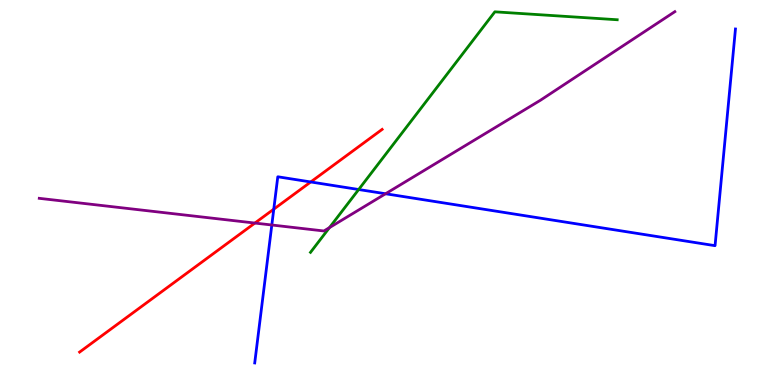[{'lines': ['blue', 'red'], 'intersections': [{'x': 3.53, 'y': 4.57}, {'x': 4.01, 'y': 5.27}]}, {'lines': ['green', 'red'], 'intersections': []}, {'lines': ['purple', 'red'], 'intersections': [{'x': 3.29, 'y': 4.21}]}, {'lines': ['blue', 'green'], 'intersections': [{'x': 4.63, 'y': 5.08}]}, {'lines': ['blue', 'purple'], 'intersections': [{'x': 3.51, 'y': 4.16}, {'x': 4.97, 'y': 4.97}]}, {'lines': ['green', 'purple'], 'intersections': [{'x': 4.25, 'y': 4.09}]}]